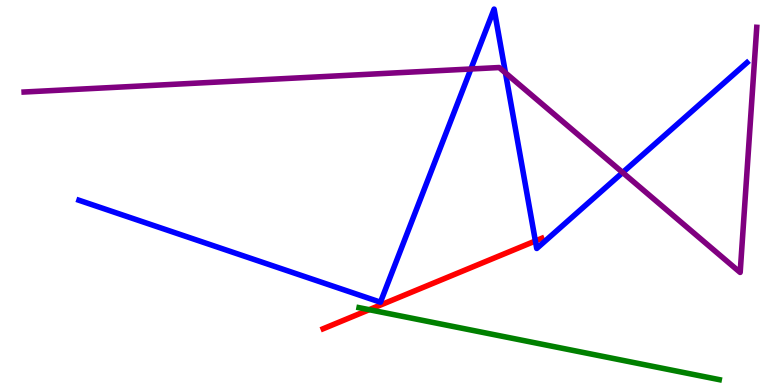[{'lines': ['blue', 'red'], 'intersections': [{'x': 6.91, 'y': 3.74}]}, {'lines': ['green', 'red'], 'intersections': [{'x': 4.76, 'y': 1.96}]}, {'lines': ['purple', 'red'], 'intersections': []}, {'lines': ['blue', 'green'], 'intersections': []}, {'lines': ['blue', 'purple'], 'intersections': [{'x': 6.08, 'y': 8.21}, {'x': 6.52, 'y': 8.11}, {'x': 8.03, 'y': 5.52}]}, {'lines': ['green', 'purple'], 'intersections': []}]